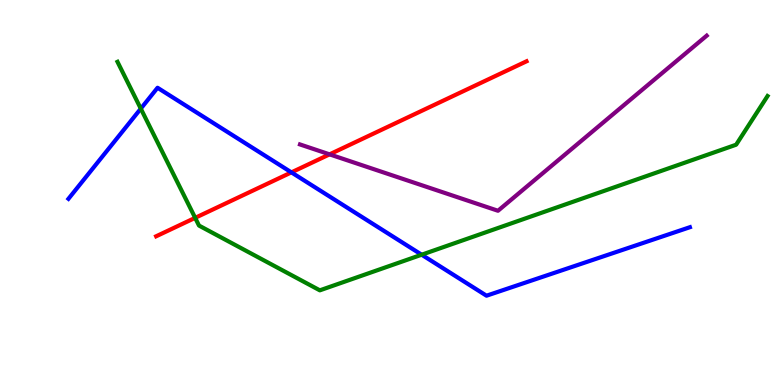[{'lines': ['blue', 'red'], 'intersections': [{'x': 3.76, 'y': 5.52}]}, {'lines': ['green', 'red'], 'intersections': [{'x': 2.52, 'y': 4.34}]}, {'lines': ['purple', 'red'], 'intersections': [{'x': 4.25, 'y': 5.99}]}, {'lines': ['blue', 'green'], 'intersections': [{'x': 1.82, 'y': 7.18}, {'x': 5.44, 'y': 3.38}]}, {'lines': ['blue', 'purple'], 'intersections': []}, {'lines': ['green', 'purple'], 'intersections': []}]